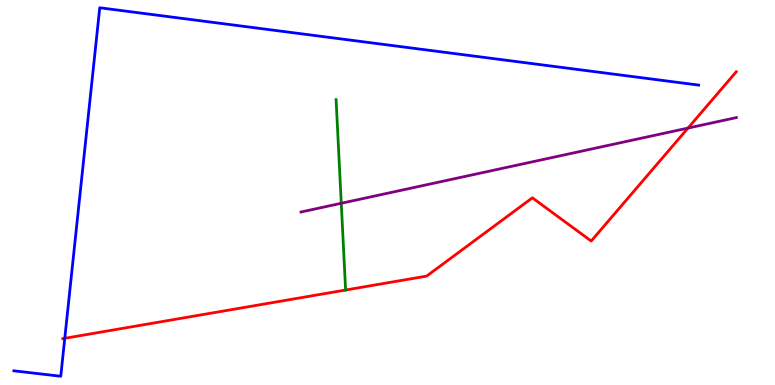[{'lines': ['blue', 'red'], 'intersections': [{'x': 0.836, 'y': 1.21}]}, {'lines': ['green', 'red'], 'intersections': []}, {'lines': ['purple', 'red'], 'intersections': [{'x': 8.88, 'y': 6.67}]}, {'lines': ['blue', 'green'], 'intersections': []}, {'lines': ['blue', 'purple'], 'intersections': []}, {'lines': ['green', 'purple'], 'intersections': [{'x': 4.4, 'y': 4.72}]}]